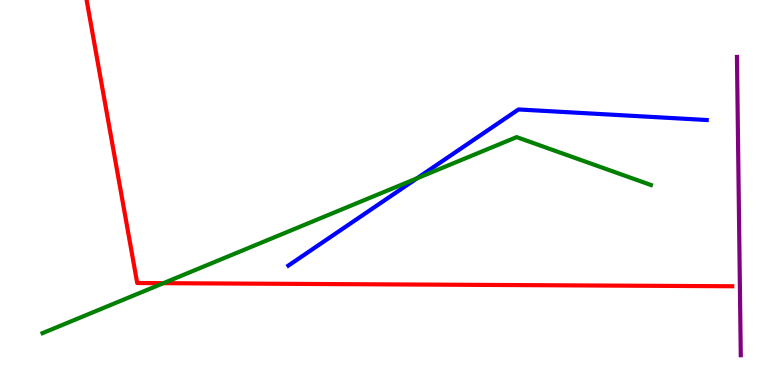[{'lines': ['blue', 'red'], 'intersections': []}, {'lines': ['green', 'red'], 'intersections': [{'x': 2.11, 'y': 2.64}]}, {'lines': ['purple', 'red'], 'intersections': []}, {'lines': ['blue', 'green'], 'intersections': [{'x': 5.38, 'y': 5.37}]}, {'lines': ['blue', 'purple'], 'intersections': []}, {'lines': ['green', 'purple'], 'intersections': []}]